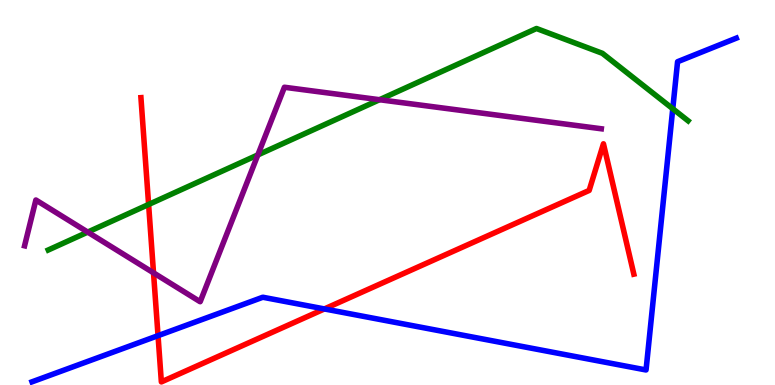[{'lines': ['blue', 'red'], 'intersections': [{'x': 2.04, 'y': 1.28}, {'x': 4.19, 'y': 1.98}]}, {'lines': ['green', 'red'], 'intersections': [{'x': 1.92, 'y': 4.69}]}, {'lines': ['purple', 'red'], 'intersections': [{'x': 1.98, 'y': 2.91}]}, {'lines': ['blue', 'green'], 'intersections': [{'x': 8.68, 'y': 7.18}]}, {'lines': ['blue', 'purple'], 'intersections': []}, {'lines': ['green', 'purple'], 'intersections': [{'x': 1.13, 'y': 3.97}, {'x': 3.33, 'y': 5.98}, {'x': 4.9, 'y': 7.41}]}]